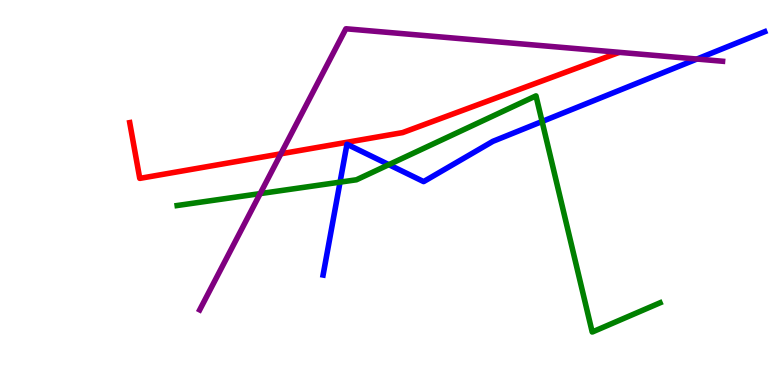[{'lines': ['blue', 'red'], 'intersections': []}, {'lines': ['green', 'red'], 'intersections': []}, {'lines': ['purple', 'red'], 'intersections': [{'x': 3.62, 'y': 6.01}]}, {'lines': ['blue', 'green'], 'intersections': [{'x': 4.39, 'y': 5.27}, {'x': 5.02, 'y': 5.72}, {'x': 6.99, 'y': 6.84}]}, {'lines': ['blue', 'purple'], 'intersections': [{'x': 8.99, 'y': 8.47}]}, {'lines': ['green', 'purple'], 'intersections': [{'x': 3.36, 'y': 4.97}]}]